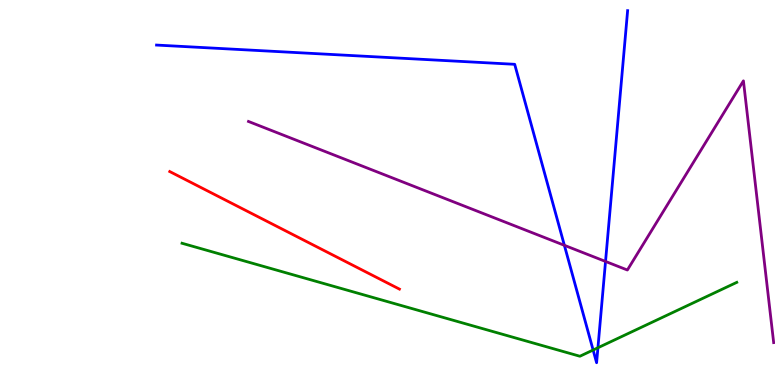[{'lines': ['blue', 'red'], 'intersections': []}, {'lines': ['green', 'red'], 'intersections': []}, {'lines': ['purple', 'red'], 'intersections': []}, {'lines': ['blue', 'green'], 'intersections': [{'x': 7.65, 'y': 0.909}, {'x': 7.72, 'y': 0.968}]}, {'lines': ['blue', 'purple'], 'intersections': [{'x': 7.28, 'y': 3.63}, {'x': 7.81, 'y': 3.21}]}, {'lines': ['green', 'purple'], 'intersections': []}]